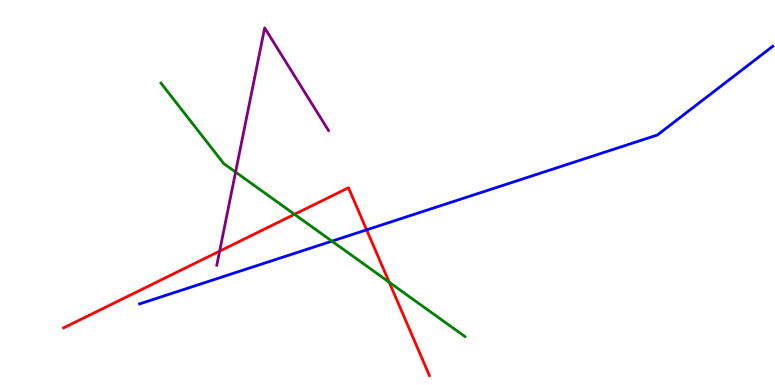[{'lines': ['blue', 'red'], 'intersections': [{'x': 4.73, 'y': 4.03}]}, {'lines': ['green', 'red'], 'intersections': [{'x': 3.8, 'y': 4.43}, {'x': 5.02, 'y': 2.67}]}, {'lines': ['purple', 'red'], 'intersections': [{'x': 2.83, 'y': 3.48}]}, {'lines': ['blue', 'green'], 'intersections': [{'x': 4.28, 'y': 3.74}]}, {'lines': ['blue', 'purple'], 'intersections': []}, {'lines': ['green', 'purple'], 'intersections': [{'x': 3.04, 'y': 5.53}]}]